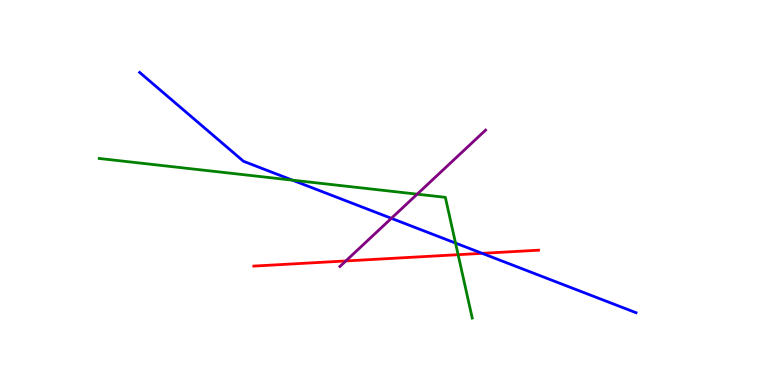[{'lines': ['blue', 'red'], 'intersections': [{'x': 6.22, 'y': 3.42}]}, {'lines': ['green', 'red'], 'intersections': [{'x': 5.91, 'y': 3.38}]}, {'lines': ['purple', 'red'], 'intersections': [{'x': 4.46, 'y': 3.22}]}, {'lines': ['blue', 'green'], 'intersections': [{'x': 3.77, 'y': 5.32}, {'x': 5.88, 'y': 3.69}]}, {'lines': ['blue', 'purple'], 'intersections': [{'x': 5.05, 'y': 4.33}]}, {'lines': ['green', 'purple'], 'intersections': [{'x': 5.38, 'y': 4.96}]}]